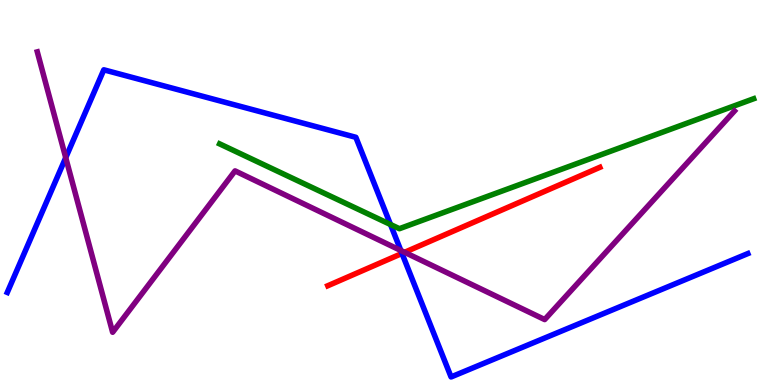[{'lines': ['blue', 'red'], 'intersections': [{'x': 5.19, 'y': 3.42}]}, {'lines': ['green', 'red'], 'intersections': []}, {'lines': ['purple', 'red'], 'intersections': [{'x': 5.22, 'y': 3.45}]}, {'lines': ['blue', 'green'], 'intersections': [{'x': 5.04, 'y': 4.17}]}, {'lines': ['blue', 'purple'], 'intersections': [{'x': 0.848, 'y': 5.9}, {'x': 5.17, 'y': 3.49}]}, {'lines': ['green', 'purple'], 'intersections': []}]